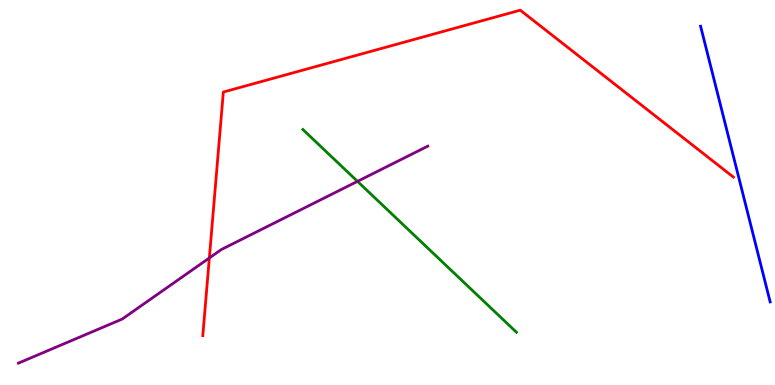[{'lines': ['blue', 'red'], 'intersections': []}, {'lines': ['green', 'red'], 'intersections': []}, {'lines': ['purple', 'red'], 'intersections': [{'x': 2.7, 'y': 3.3}]}, {'lines': ['blue', 'green'], 'intersections': []}, {'lines': ['blue', 'purple'], 'intersections': []}, {'lines': ['green', 'purple'], 'intersections': [{'x': 4.61, 'y': 5.29}]}]